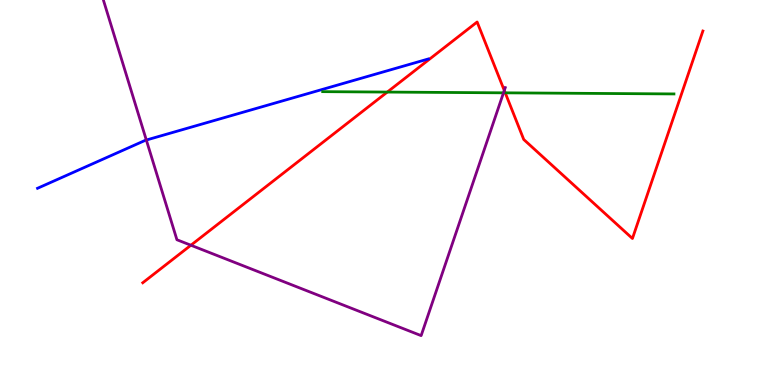[{'lines': ['blue', 'red'], 'intersections': []}, {'lines': ['green', 'red'], 'intersections': [{'x': 5.0, 'y': 7.61}, {'x': 6.52, 'y': 7.59}]}, {'lines': ['purple', 'red'], 'intersections': [{'x': 2.46, 'y': 3.63}, {'x': 6.51, 'y': 7.65}]}, {'lines': ['blue', 'green'], 'intersections': []}, {'lines': ['blue', 'purple'], 'intersections': [{'x': 1.89, 'y': 6.36}]}, {'lines': ['green', 'purple'], 'intersections': [{'x': 6.5, 'y': 7.59}]}]